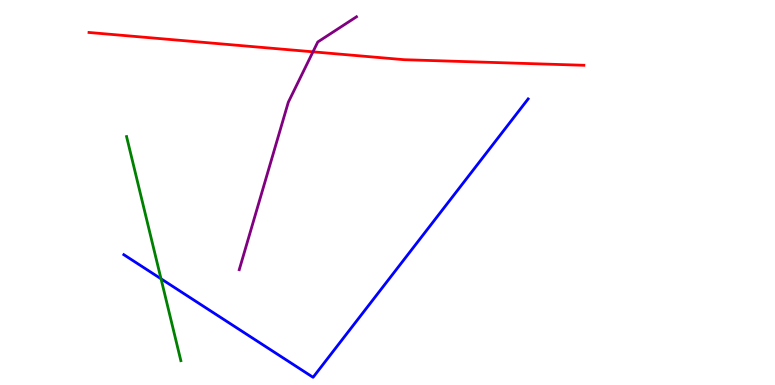[{'lines': ['blue', 'red'], 'intersections': []}, {'lines': ['green', 'red'], 'intersections': []}, {'lines': ['purple', 'red'], 'intersections': [{'x': 4.04, 'y': 8.65}]}, {'lines': ['blue', 'green'], 'intersections': [{'x': 2.08, 'y': 2.76}]}, {'lines': ['blue', 'purple'], 'intersections': []}, {'lines': ['green', 'purple'], 'intersections': []}]